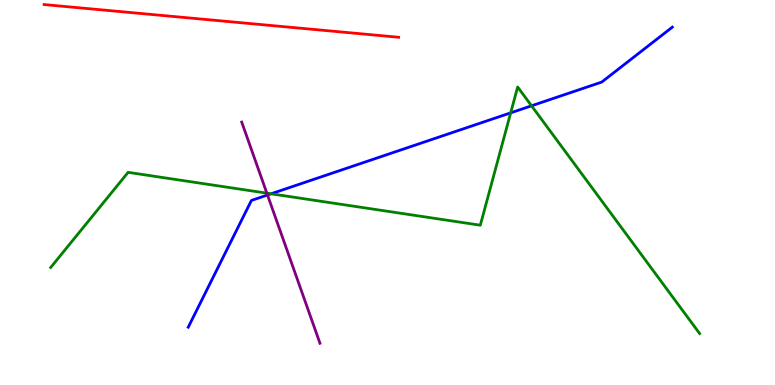[{'lines': ['blue', 'red'], 'intersections': []}, {'lines': ['green', 'red'], 'intersections': []}, {'lines': ['purple', 'red'], 'intersections': []}, {'lines': ['blue', 'green'], 'intersections': [{'x': 3.5, 'y': 4.97}, {'x': 6.59, 'y': 7.07}, {'x': 6.86, 'y': 7.25}]}, {'lines': ['blue', 'purple'], 'intersections': [{'x': 3.45, 'y': 4.94}]}, {'lines': ['green', 'purple'], 'intersections': [{'x': 3.44, 'y': 4.98}]}]